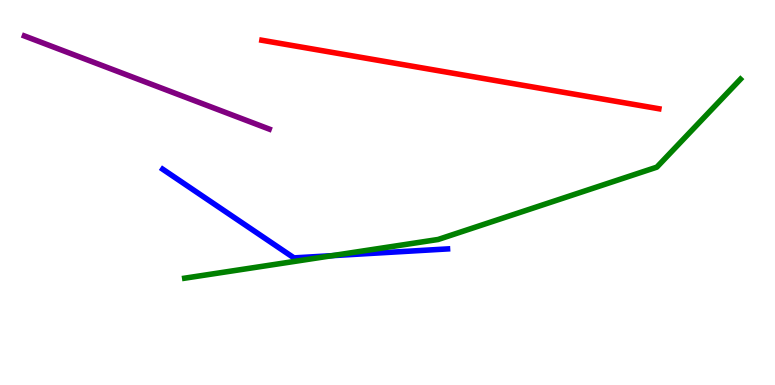[{'lines': ['blue', 'red'], 'intersections': []}, {'lines': ['green', 'red'], 'intersections': []}, {'lines': ['purple', 'red'], 'intersections': []}, {'lines': ['blue', 'green'], 'intersections': [{'x': 4.29, 'y': 3.36}]}, {'lines': ['blue', 'purple'], 'intersections': []}, {'lines': ['green', 'purple'], 'intersections': []}]